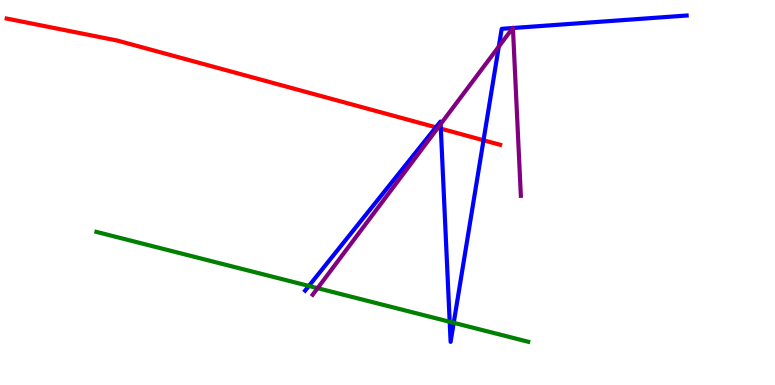[{'lines': ['blue', 'red'], 'intersections': [{'x': 5.62, 'y': 6.69}, {'x': 5.69, 'y': 6.66}, {'x': 6.24, 'y': 6.36}]}, {'lines': ['green', 'red'], 'intersections': []}, {'lines': ['purple', 'red'], 'intersections': [{'x': 5.65, 'y': 6.68}]}, {'lines': ['blue', 'green'], 'intersections': [{'x': 3.99, 'y': 2.57}, {'x': 5.8, 'y': 1.64}, {'x': 5.85, 'y': 1.62}]}, {'lines': ['blue', 'purple'], 'intersections': [{'x': 5.69, 'y': 6.78}, {'x': 6.44, 'y': 8.79}, {'x': 6.62, 'y': 9.27}, {'x': 6.62, 'y': 9.27}]}, {'lines': ['green', 'purple'], 'intersections': [{'x': 4.1, 'y': 2.52}]}]